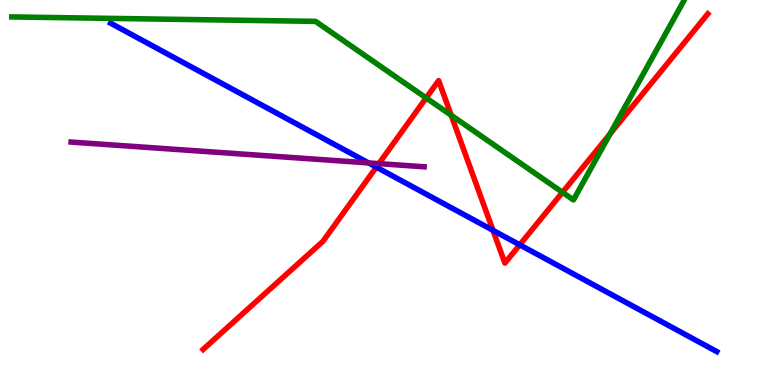[{'lines': ['blue', 'red'], 'intersections': [{'x': 4.86, 'y': 5.66}, {'x': 6.36, 'y': 4.02}, {'x': 6.71, 'y': 3.64}]}, {'lines': ['green', 'red'], 'intersections': [{'x': 5.5, 'y': 7.46}, {'x': 5.82, 'y': 7.01}, {'x': 7.26, 'y': 5.0}, {'x': 7.87, 'y': 6.52}]}, {'lines': ['purple', 'red'], 'intersections': [{'x': 4.89, 'y': 5.75}]}, {'lines': ['blue', 'green'], 'intersections': []}, {'lines': ['blue', 'purple'], 'intersections': [{'x': 4.76, 'y': 5.77}]}, {'lines': ['green', 'purple'], 'intersections': []}]